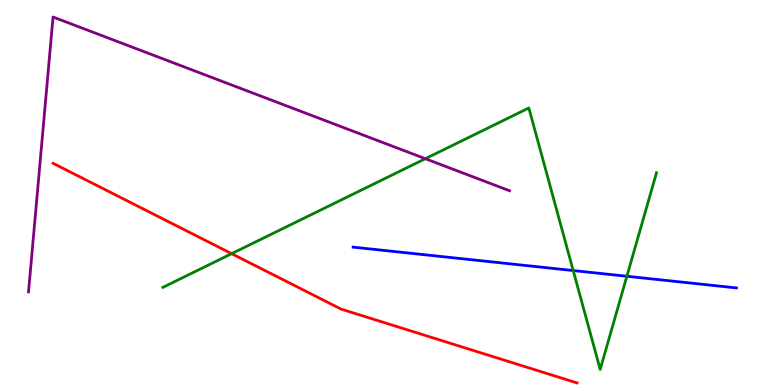[{'lines': ['blue', 'red'], 'intersections': []}, {'lines': ['green', 'red'], 'intersections': [{'x': 2.99, 'y': 3.41}]}, {'lines': ['purple', 'red'], 'intersections': []}, {'lines': ['blue', 'green'], 'intersections': [{'x': 7.4, 'y': 2.97}, {'x': 8.09, 'y': 2.82}]}, {'lines': ['blue', 'purple'], 'intersections': []}, {'lines': ['green', 'purple'], 'intersections': [{'x': 5.49, 'y': 5.88}]}]